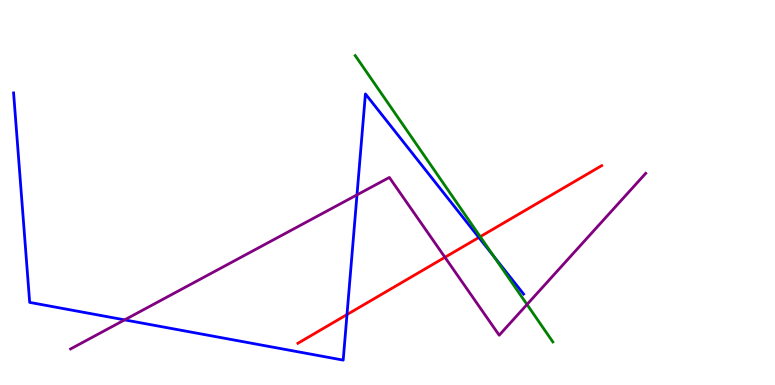[{'lines': ['blue', 'red'], 'intersections': [{'x': 4.48, 'y': 1.83}, {'x': 6.18, 'y': 3.83}]}, {'lines': ['green', 'red'], 'intersections': [{'x': 6.2, 'y': 3.85}]}, {'lines': ['purple', 'red'], 'intersections': [{'x': 5.74, 'y': 3.32}]}, {'lines': ['blue', 'green'], 'intersections': [{'x': 6.37, 'y': 3.34}]}, {'lines': ['blue', 'purple'], 'intersections': [{'x': 1.61, 'y': 1.69}, {'x': 4.61, 'y': 4.94}]}, {'lines': ['green', 'purple'], 'intersections': [{'x': 6.8, 'y': 2.09}]}]